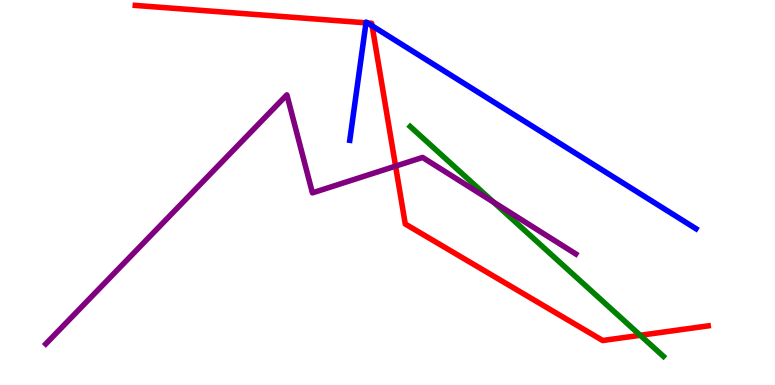[{'lines': ['blue', 'red'], 'intersections': [{'x': 4.72, 'y': 9.41}, {'x': 4.74, 'y': 9.4}, {'x': 4.8, 'y': 9.33}]}, {'lines': ['green', 'red'], 'intersections': [{'x': 8.26, 'y': 1.29}]}, {'lines': ['purple', 'red'], 'intersections': [{'x': 5.1, 'y': 5.69}]}, {'lines': ['blue', 'green'], 'intersections': []}, {'lines': ['blue', 'purple'], 'intersections': []}, {'lines': ['green', 'purple'], 'intersections': [{'x': 6.37, 'y': 4.75}]}]